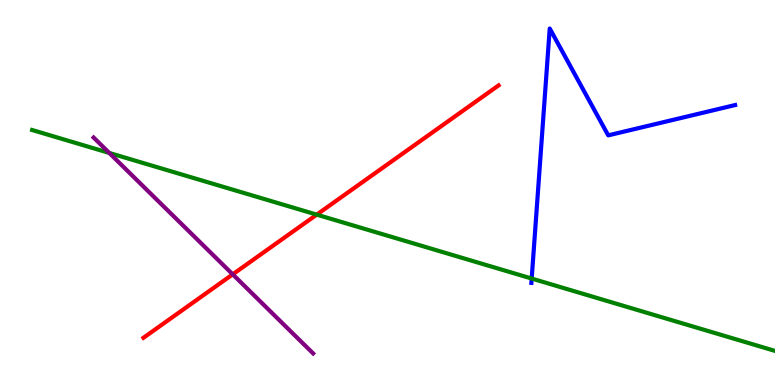[{'lines': ['blue', 'red'], 'intersections': []}, {'lines': ['green', 'red'], 'intersections': [{'x': 4.09, 'y': 4.43}]}, {'lines': ['purple', 'red'], 'intersections': [{'x': 3.0, 'y': 2.87}]}, {'lines': ['blue', 'green'], 'intersections': [{'x': 6.86, 'y': 2.76}]}, {'lines': ['blue', 'purple'], 'intersections': []}, {'lines': ['green', 'purple'], 'intersections': [{'x': 1.41, 'y': 6.03}]}]